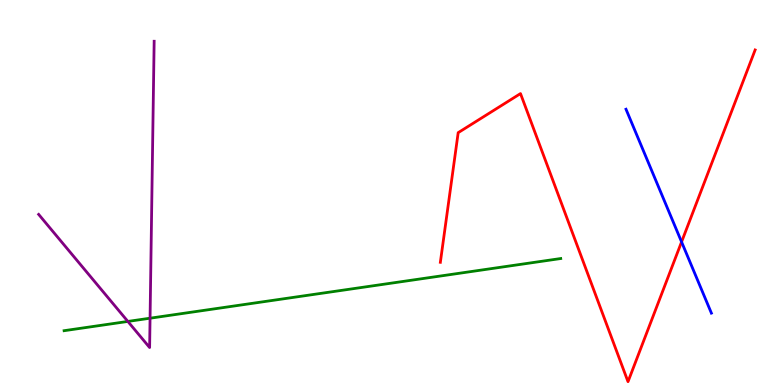[{'lines': ['blue', 'red'], 'intersections': [{'x': 8.79, 'y': 3.72}]}, {'lines': ['green', 'red'], 'intersections': []}, {'lines': ['purple', 'red'], 'intersections': []}, {'lines': ['blue', 'green'], 'intersections': []}, {'lines': ['blue', 'purple'], 'intersections': []}, {'lines': ['green', 'purple'], 'intersections': [{'x': 1.65, 'y': 1.65}, {'x': 1.94, 'y': 1.73}]}]